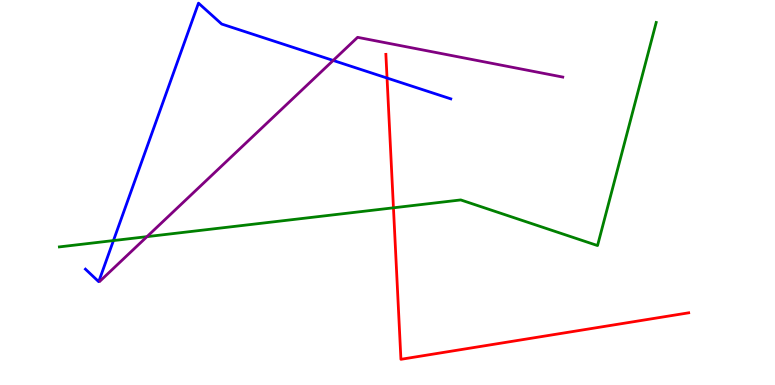[{'lines': ['blue', 'red'], 'intersections': [{'x': 4.99, 'y': 7.97}]}, {'lines': ['green', 'red'], 'intersections': [{'x': 5.08, 'y': 4.6}]}, {'lines': ['purple', 'red'], 'intersections': []}, {'lines': ['blue', 'green'], 'intersections': [{'x': 1.46, 'y': 3.75}]}, {'lines': ['blue', 'purple'], 'intersections': [{'x': 4.3, 'y': 8.43}]}, {'lines': ['green', 'purple'], 'intersections': [{'x': 1.9, 'y': 3.85}]}]